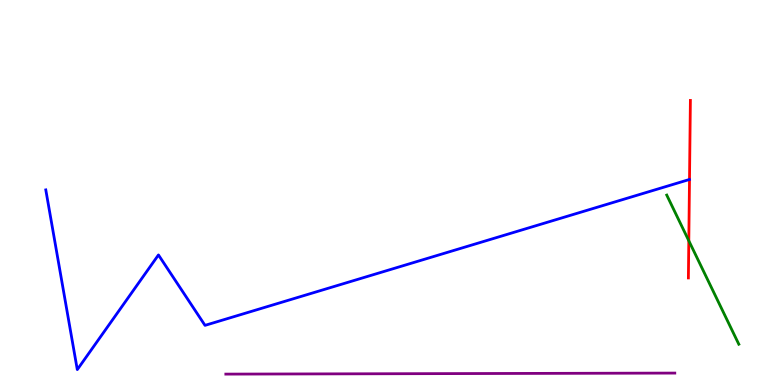[{'lines': ['blue', 'red'], 'intersections': []}, {'lines': ['green', 'red'], 'intersections': [{'x': 8.89, 'y': 3.75}]}, {'lines': ['purple', 'red'], 'intersections': []}, {'lines': ['blue', 'green'], 'intersections': []}, {'lines': ['blue', 'purple'], 'intersections': []}, {'lines': ['green', 'purple'], 'intersections': []}]